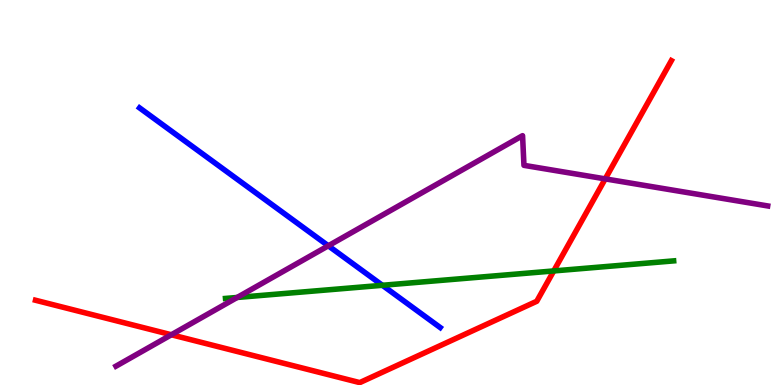[{'lines': ['blue', 'red'], 'intersections': []}, {'lines': ['green', 'red'], 'intersections': [{'x': 7.14, 'y': 2.96}]}, {'lines': ['purple', 'red'], 'intersections': [{'x': 2.21, 'y': 1.3}, {'x': 7.81, 'y': 5.35}]}, {'lines': ['blue', 'green'], 'intersections': [{'x': 4.93, 'y': 2.59}]}, {'lines': ['blue', 'purple'], 'intersections': [{'x': 4.24, 'y': 3.62}]}, {'lines': ['green', 'purple'], 'intersections': [{'x': 3.06, 'y': 2.27}]}]